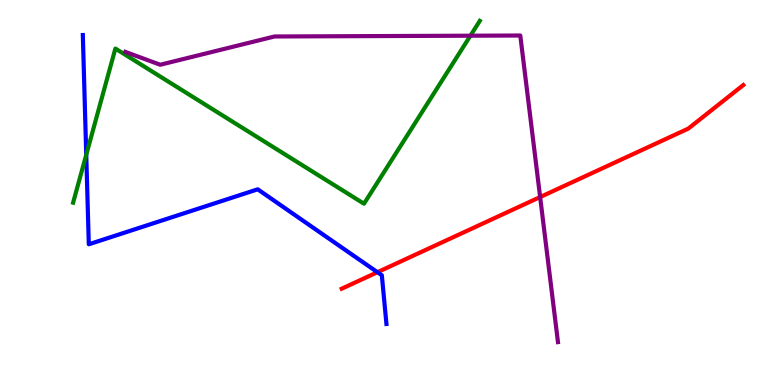[{'lines': ['blue', 'red'], 'intersections': [{'x': 4.87, 'y': 2.93}]}, {'lines': ['green', 'red'], 'intersections': []}, {'lines': ['purple', 'red'], 'intersections': [{'x': 6.97, 'y': 4.88}]}, {'lines': ['blue', 'green'], 'intersections': [{'x': 1.11, 'y': 5.98}]}, {'lines': ['blue', 'purple'], 'intersections': []}, {'lines': ['green', 'purple'], 'intersections': [{'x': 6.07, 'y': 9.07}]}]